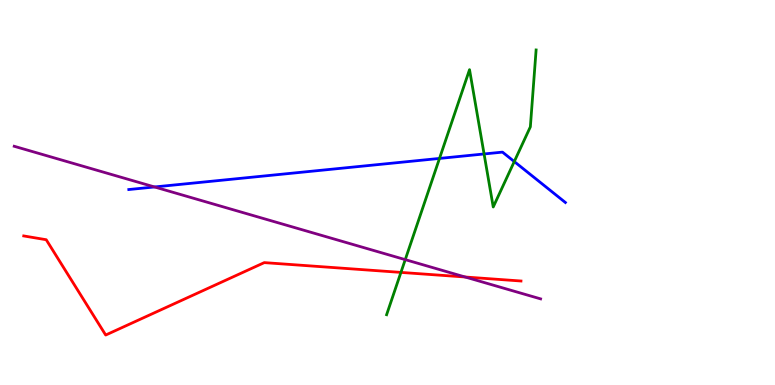[{'lines': ['blue', 'red'], 'intersections': []}, {'lines': ['green', 'red'], 'intersections': [{'x': 5.17, 'y': 2.92}]}, {'lines': ['purple', 'red'], 'intersections': [{'x': 6.0, 'y': 2.81}]}, {'lines': ['blue', 'green'], 'intersections': [{'x': 5.67, 'y': 5.89}, {'x': 6.25, 'y': 6.0}, {'x': 6.64, 'y': 5.8}]}, {'lines': ['blue', 'purple'], 'intersections': [{'x': 1.99, 'y': 5.14}]}, {'lines': ['green', 'purple'], 'intersections': [{'x': 5.23, 'y': 3.26}]}]